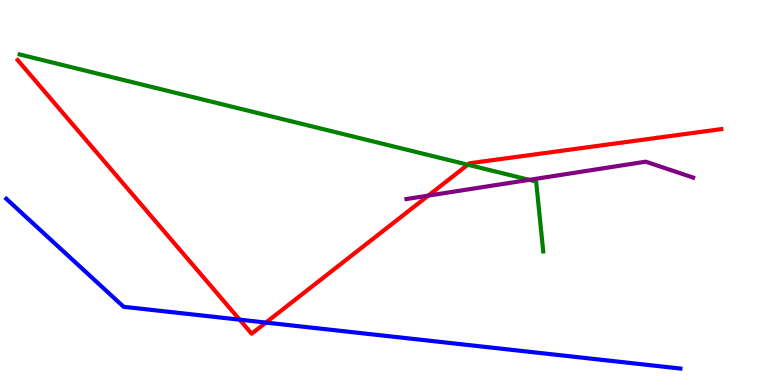[{'lines': ['blue', 'red'], 'intersections': [{'x': 3.09, 'y': 1.7}, {'x': 3.43, 'y': 1.62}]}, {'lines': ['green', 'red'], 'intersections': [{'x': 6.04, 'y': 5.72}]}, {'lines': ['purple', 'red'], 'intersections': [{'x': 5.53, 'y': 4.92}]}, {'lines': ['blue', 'green'], 'intersections': []}, {'lines': ['blue', 'purple'], 'intersections': []}, {'lines': ['green', 'purple'], 'intersections': [{'x': 6.83, 'y': 5.33}]}]